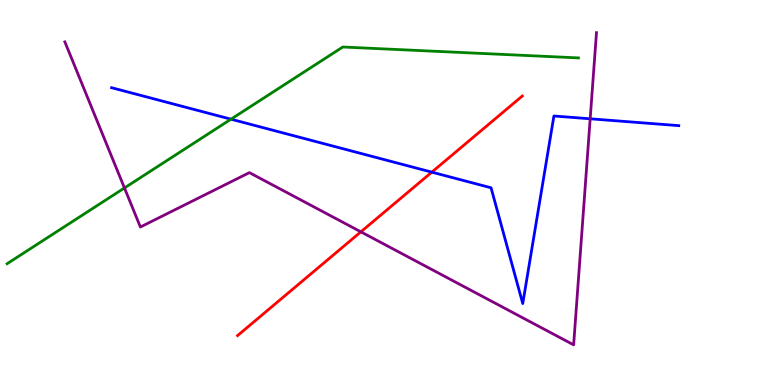[{'lines': ['blue', 'red'], 'intersections': [{'x': 5.57, 'y': 5.53}]}, {'lines': ['green', 'red'], 'intersections': []}, {'lines': ['purple', 'red'], 'intersections': [{'x': 4.66, 'y': 3.98}]}, {'lines': ['blue', 'green'], 'intersections': [{'x': 2.98, 'y': 6.9}]}, {'lines': ['blue', 'purple'], 'intersections': [{'x': 7.62, 'y': 6.91}]}, {'lines': ['green', 'purple'], 'intersections': [{'x': 1.61, 'y': 5.12}]}]